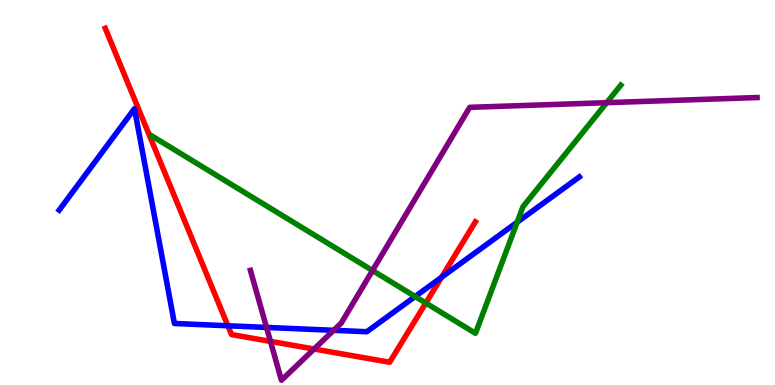[{'lines': ['blue', 'red'], 'intersections': [{'x': 2.94, 'y': 1.54}, {'x': 5.7, 'y': 2.8}]}, {'lines': ['green', 'red'], 'intersections': [{'x': 5.49, 'y': 2.13}]}, {'lines': ['purple', 'red'], 'intersections': [{'x': 3.49, 'y': 1.13}, {'x': 4.05, 'y': 0.935}]}, {'lines': ['blue', 'green'], 'intersections': [{'x': 5.36, 'y': 2.3}, {'x': 6.67, 'y': 4.23}]}, {'lines': ['blue', 'purple'], 'intersections': [{'x': 3.44, 'y': 1.5}, {'x': 4.31, 'y': 1.42}]}, {'lines': ['green', 'purple'], 'intersections': [{'x': 4.81, 'y': 2.97}, {'x': 7.83, 'y': 7.33}]}]